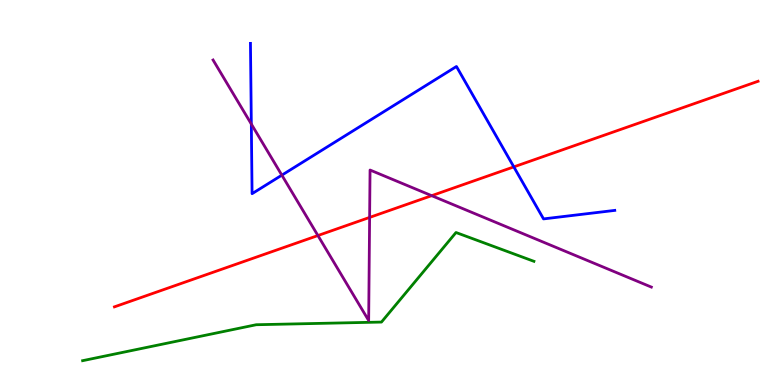[{'lines': ['blue', 'red'], 'intersections': [{'x': 6.63, 'y': 5.67}]}, {'lines': ['green', 'red'], 'intersections': []}, {'lines': ['purple', 'red'], 'intersections': [{'x': 4.1, 'y': 3.88}, {'x': 4.77, 'y': 4.35}, {'x': 5.57, 'y': 4.92}]}, {'lines': ['blue', 'green'], 'intersections': []}, {'lines': ['blue', 'purple'], 'intersections': [{'x': 3.24, 'y': 6.78}, {'x': 3.64, 'y': 5.45}]}, {'lines': ['green', 'purple'], 'intersections': []}]